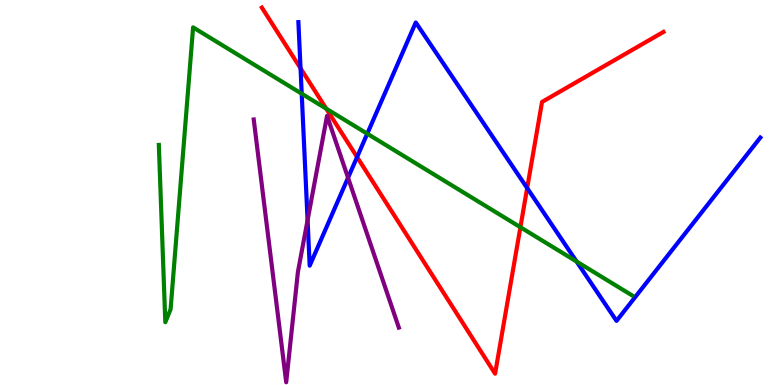[{'lines': ['blue', 'red'], 'intersections': [{'x': 3.88, 'y': 8.23}, {'x': 4.61, 'y': 5.92}, {'x': 6.8, 'y': 5.12}]}, {'lines': ['green', 'red'], 'intersections': [{'x': 4.21, 'y': 7.18}, {'x': 6.71, 'y': 4.1}]}, {'lines': ['purple', 'red'], 'intersections': []}, {'lines': ['blue', 'green'], 'intersections': [{'x': 3.89, 'y': 7.57}, {'x': 4.74, 'y': 6.53}, {'x': 7.44, 'y': 3.21}]}, {'lines': ['blue', 'purple'], 'intersections': [{'x': 3.97, 'y': 4.28}, {'x': 4.49, 'y': 5.38}]}, {'lines': ['green', 'purple'], 'intersections': []}]